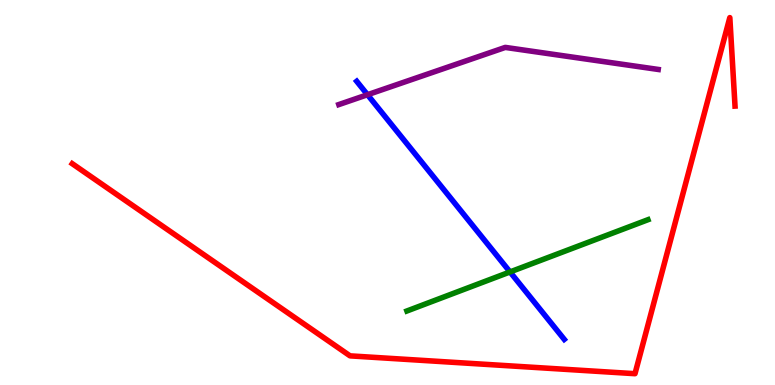[{'lines': ['blue', 'red'], 'intersections': []}, {'lines': ['green', 'red'], 'intersections': []}, {'lines': ['purple', 'red'], 'intersections': []}, {'lines': ['blue', 'green'], 'intersections': [{'x': 6.58, 'y': 2.94}]}, {'lines': ['blue', 'purple'], 'intersections': [{'x': 4.74, 'y': 7.54}]}, {'lines': ['green', 'purple'], 'intersections': []}]